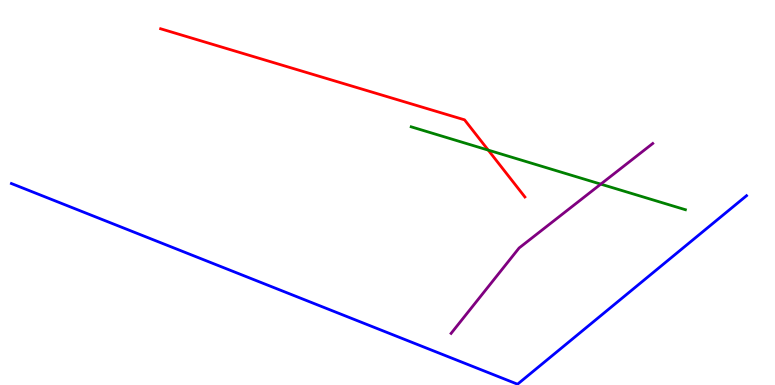[{'lines': ['blue', 'red'], 'intersections': []}, {'lines': ['green', 'red'], 'intersections': [{'x': 6.3, 'y': 6.1}]}, {'lines': ['purple', 'red'], 'intersections': []}, {'lines': ['blue', 'green'], 'intersections': []}, {'lines': ['blue', 'purple'], 'intersections': []}, {'lines': ['green', 'purple'], 'intersections': [{'x': 7.75, 'y': 5.22}]}]